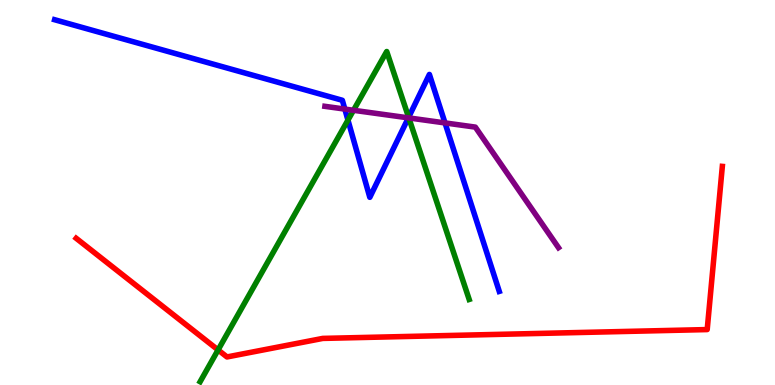[{'lines': ['blue', 'red'], 'intersections': []}, {'lines': ['green', 'red'], 'intersections': [{'x': 2.81, 'y': 0.911}]}, {'lines': ['purple', 'red'], 'intersections': []}, {'lines': ['blue', 'green'], 'intersections': [{'x': 4.49, 'y': 6.88}, {'x': 5.27, 'y': 6.95}]}, {'lines': ['blue', 'purple'], 'intersections': [{'x': 4.45, 'y': 7.17}, {'x': 5.27, 'y': 6.94}, {'x': 5.74, 'y': 6.81}]}, {'lines': ['green', 'purple'], 'intersections': [{'x': 4.56, 'y': 7.14}, {'x': 5.28, 'y': 6.94}]}]